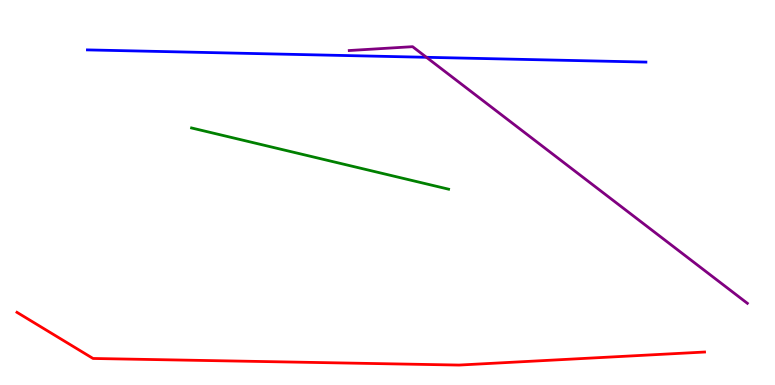[{'lines': ['blue', 'red'], 'intersections': []}, {'lines': ['green', 'red'], 'intersections': []}, {'lines': ['purple', 'red'], 'intersections': []}, {'lines': ['blue', 'green'], 'intersections': []}, {'lines': ['blue', 'purple'], 'intersections': [{'x': 5.5, 'y': 8.51}]}, {'lines': ['green', 'purple'], 'intersections': []}]